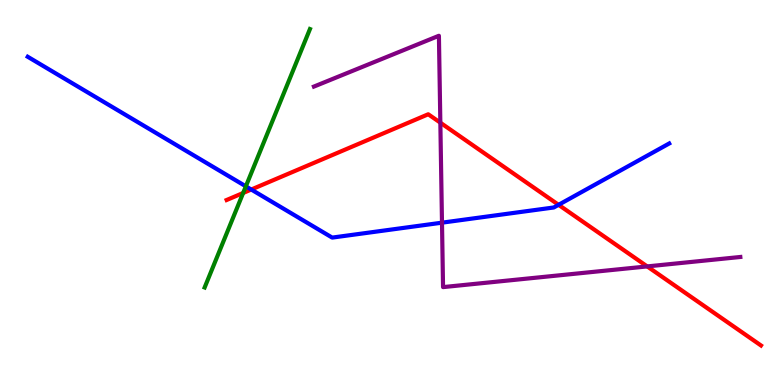[{'lines': ['blue', 'red'], 'intersections': [{'x': 3.24, 'y': 5.08}, {'x': 7.21, 'y': 4.68}]}, {'lines': ['green', 'red'], 'intersections': [{'x': 3.14, 'y': 4.99}]}, {'lines': ['purple', 'red'], 'intersections': [{'x': 5.68, 'y': 6.81}, {'x': 8.35, 'y': 3.08}]}, {'lines': ['blue', 'green'], 'intersections': [{'x': 3.17, 'y': 5.16}]}, {'lines': ['blue', 'purple'], 'intersections': [{'x': 5.7, 'y': 4.22}]}, {'lines': ['green', 'purple'], 'intersections': []}]